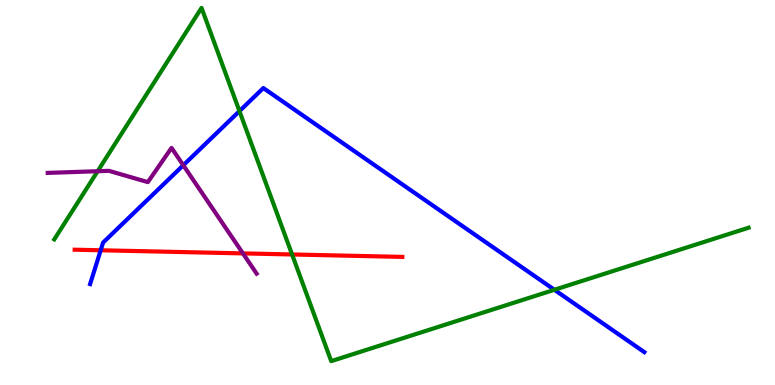[{'lines': ['blue', 'red'], 'intersections': [{'x': 1.3, 'y': 3.5}]}, {'lines': ['green', 'red'], 'intersections': [{'x': 3.77, 'y': 3.39}]}, {'lines': ['purple', 'red'], 'intersections': [{'x': 3.13, 'y': 3.42}]}, {'lines': ['blue', 'green'], 'intersections': [{'x': 3.09, 'y': 7.11}, {'x': 7.15, 'y': 2.47}]}, {'lines': ['blue', 'purple'], 'intersections': [{'x': 2.37, 'y': 5.71}]}, {'lines': ['green', 'purple'], 'intersections': [{'x': 1.26, 'y': 5.55}]}]